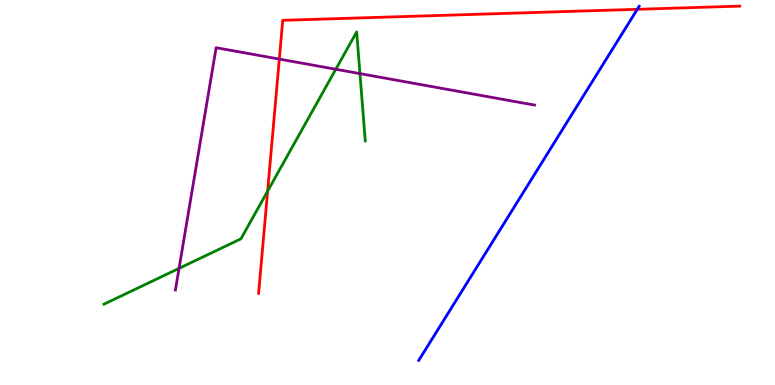[{'lines': ['blue', 'red'], 'intersections': [{'x': 8.22, 'y': 9.76}]}, {'lines': ['green', 'red'], 'intersections': [{'x': 3.45, 'y': 5.04}]}, {'lines': ['purple', 'red'], 'intersections': [{'x': 3.6, 'y': 8.47}]}, {'lines': ['blue', 'green'], 'intersections': []}, {'lines': ['blue', 'purple'], 'intersections': []}, {'lines': ['green', 'purple'], 'intersections': [{'x': 2.31, 'y': 3.03}, {'x': 4.33, 'y': 8.2}, {'x': 4.64, 'y': 8.09}]}]